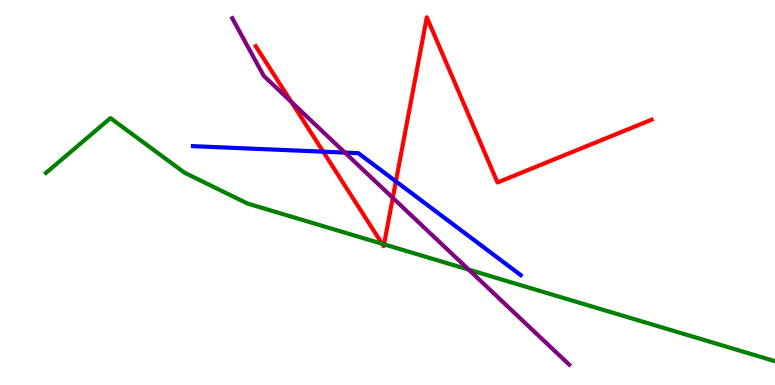[{'lines': ['blue', 'red'], 'intersections': [{'x': 4.17, 'y': 6.06}, {'x': 5.11, 'y': 5.29}]}, {'lines': ['green', 'red'], 'intersections': [{'x': 4.93, 'y': 3.67}, {'x': 4.96, 'y': 3.65}]}, {'lines': ['purple', 'red'], 'intersections': [{'x': 3.76, 'y': 7.35}, {'x': 5.07, 'y': 4.86}]}, {'lines': ['blue', 'green'], 'intersections': []}, {'lines': ['blue', 'purple'], 'intersections': [{'x': 4.45, 'y': 6.04}]}, {'lines': ['green', 'purple'], 'intersections': [{'x': 6.05, 'y': 3.0}]}]